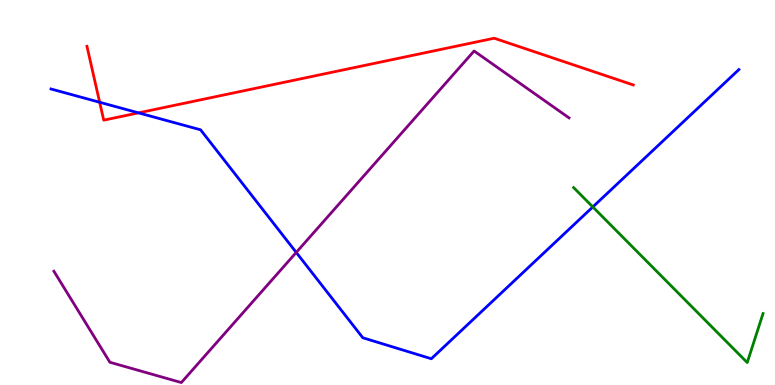[{'lines': ['blue', 'red'], 'intersections': [{'x': 1.29, 'y': 7.34}, {'x': 1.79, 'y': 7.07}]}, {'lines': ['green', 'red'], 'intersections': []}, {'lines': ['purple', 'red'], 'intersections': []}, {'lines': ['blue', 'green'], 'intersections': [{'x': 7.65, 'y': 4.63}]}, {'lines': ['blue', 'purple'], 'intersections': [{'x': 3.82, 'y': 3.44}]}, {'lines': ['green', 'purple'], 'intersections': []}]